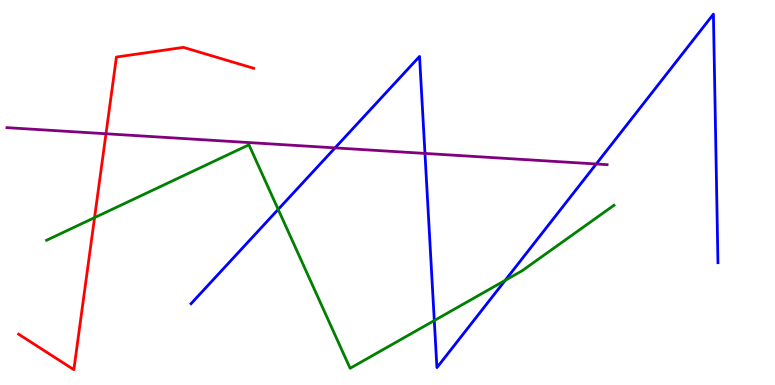[{'lines': ['blue', 'red'], 'intersections': []}, {'lines': ['green', 'red'], 'intersections': [{'x': 1.22, 'y': 4.35}]}, {'lines': ['purple', 'red'], 'intersections': [{'x': 1.37, 'y': 6.53}]}, {'lines': ['blue', 'green'], 'intersections': [{'x': 3.59, 'y': 4.56}, {'x': 5.6, 'y': 1.67}, {'x': 6.52, 'y': 2.72}]}, {'lines': ['blue', 'purple'], 'intersections': [{'x': 4.32, 'y': 6.16}, {'x': 5.48, 'y': 6.01}, {'x': 7.69, 'y': 5.74}]}, {'lines': ['green', 'purple'], 'intersections': []}]